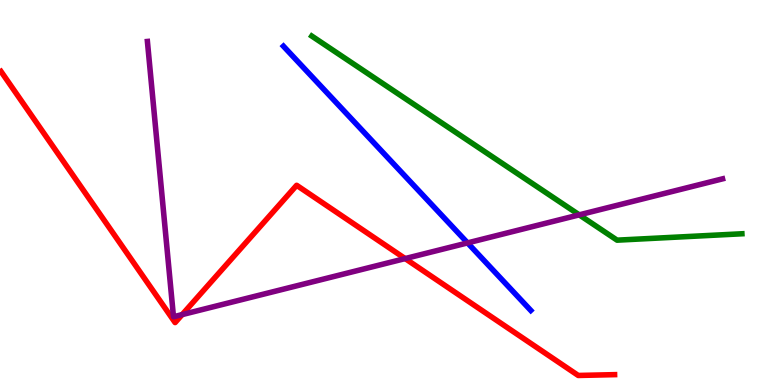[{'lines': ['blue', 'red'], 'intersections': []}, {'lines': ['green', 'red'], 'intersections': []}, {'lines': ['purple', 'red'], 'intersections': [{'x': 2.35, 'y': 1.83}, {'x': 5.23, 'y': 3.28}]}, {'lines': ['blue', 'green'], 'intersections': []}, {'lines': ['blue', 'purple'], 'intersections': [{'x': 6.03, 'y': 3.69}]}, {'lines': ['green', 'purple'], 'intersections': [{'x': 7.47, 'y': 4.42}]}]